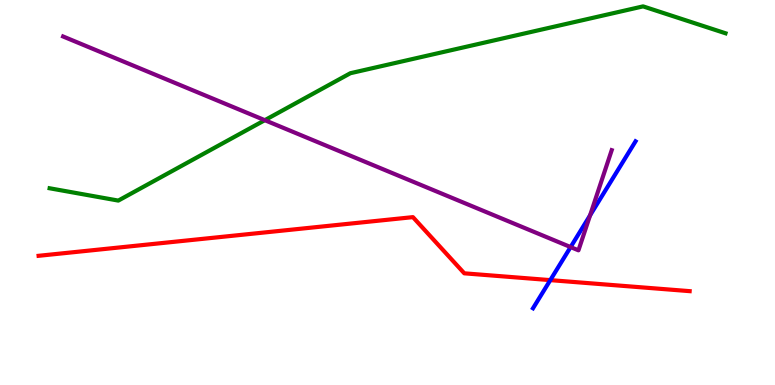[{'lines': ['blue', 'red'], 'intersections': [{'x': 7.1, 'y': 2.72}]}, {'lines': ['green', 'red'], 'intersections': []}, {'lines': ['purple', 'red'], 'intersections': []}, {'lines': ['blue', 'green'], 'intersections': []}, {'lines': ['blue', 'purple'], 'intersections': [{'x': 7.36, 'y': 3.58}, {'x': 7.61, 'y': 4.41}]}, {'lines': ['green', 'purple'], 'intersections': [{'x': 3.42, 'y': 6.88}]}]